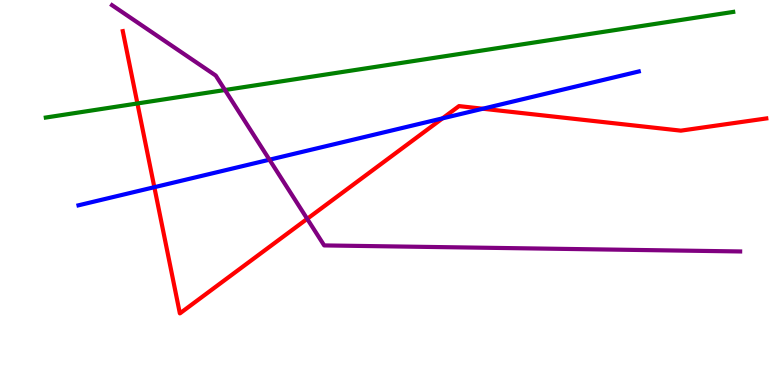[{'lines': ['blue', 'red'], 'intersections': [{'x': 1.99, 'y': 5.14}, {'x': 5.71, 'y': 6.93}, {'x': 6.23, 'y': 7.18}]}, {'lines': ['green', 'red'], 'intersections': [{'x': 1.77, 'y': 7.31}]}, {'lines': ['purple', 'red'], 'intersections': [{'x': 3.96, 'y': 4.32}]}, {'lines': ['blue', 'green'], 'intersections': []}, {'lines': ['blue', 'purple'], 'intersections': [{'x': 3.48, 'y': 5.85}]}, {'lines': ['green', 'purple'], 'intersections': [{'x': 2.9, 'y': 7.66}]}]